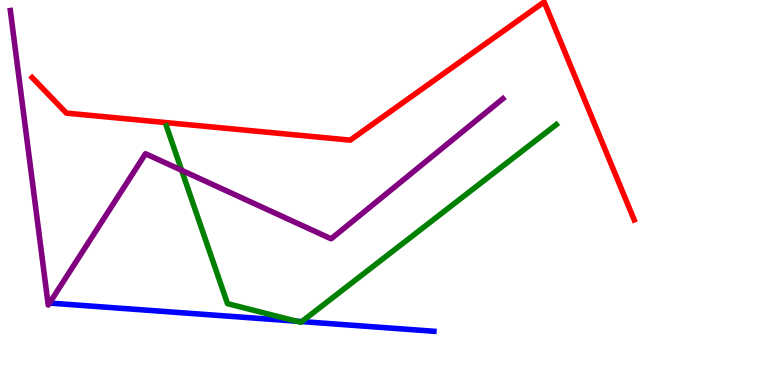[{'lines': ['blue', 'red'], 'intersections': []}, {'lines': ['green', 'red'], 'intersections': []}, {'lines': ['purple', 'red'], 'intersections': []}, {'lines': ['blue', 'green'], 'intersections': [{'x': 3.82, 'y': 1.66}, {'x': 3.89, 'y': 1.65}]}, {'lines': ['blue', 'purple'], 'intersections': []}, {'lines': ['green', 'purple'], 'intersections': [{'x': 2.34, 'y': 5.58}]}]